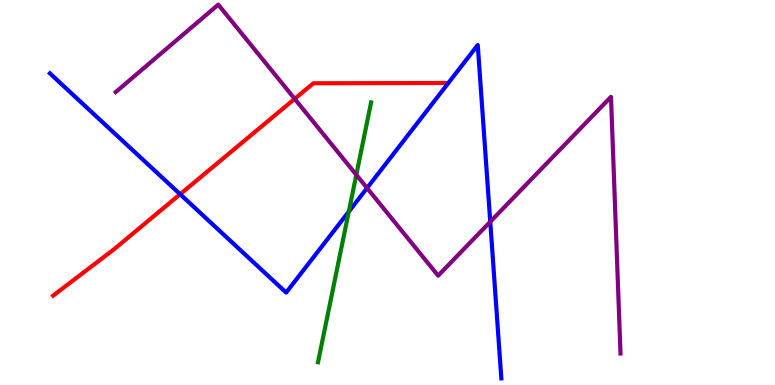[{'lines': ['blue', 'red'], 'intersections': [{'x': 2.32, 'y': 4.96}]}, {'lines': ['green', 'red'], 'intersections': []}, {'lines': ['purple', 'red'], 'intersections': [{'x': 3.8, 'y': 7.43}]}, {'lines': ['blue', 'green'], 'intersections': [{'x': 4.5, 'y': 4.5}]}, {'lines': ['blue', 'purple'], 'intersections': [{'x': 4.74, 'y': 5.12}, {'x': 6.33, 'y': 4.24}]}, {'lines': ['green', 'purple'], 'intersections': [{'x': 4.6, 'y': 5.46}]}]